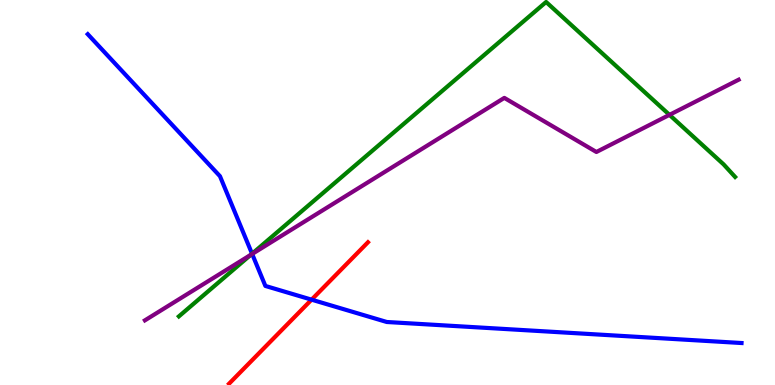[{'lines': ['blue', 'red'], 'intersections': [{'x': 4.02, 'y': 2.22}]}, {'lines': ['green', 'red'], 'intersections': []}, {'lines': ['purple', 'red'], 'intersections': []}, {'lines': ['blue', 'green'], 'intersections': [{'x': 3.25, 'y': 3.41}]}, {'lines': ['blue', 'purple'], 'intersections': [{'x': 3.25, 'y': 3.4}]}, {'lines': ['green', 'purple'], 'intersections': [{'x': 3.24, 'y': 3.38}, {'x': 8.64, 'y': 7.02}]}]